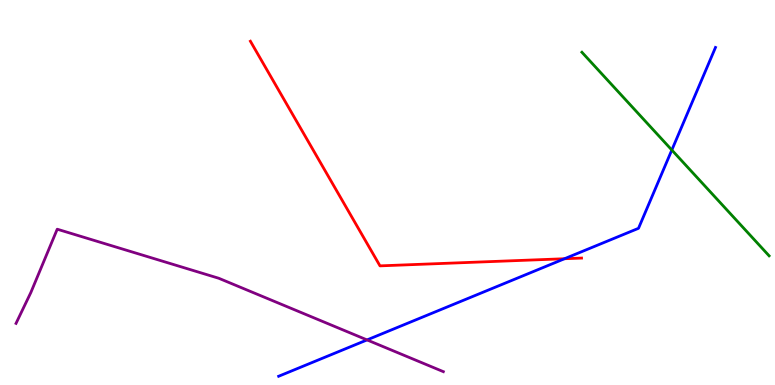[{'lines': ['blue', 'red'], 'intersections': [{'x': 7.28, 'y': 3.28}]}, {'lines': ['green', 'red'], 'intersections': []}, {'lines': ['purple', 'red'], 'intersections': []}, {'lines': ['blue', 'green'], 'intersections': [{'x': 8.67, 'y': 6.1}]}, {'lines': ['blue', 'purple'], 'intersections': [{'x': 4.74, 'y': 1.17}]}, {'lines': ['green', 'purple'], 'intersections': []}]